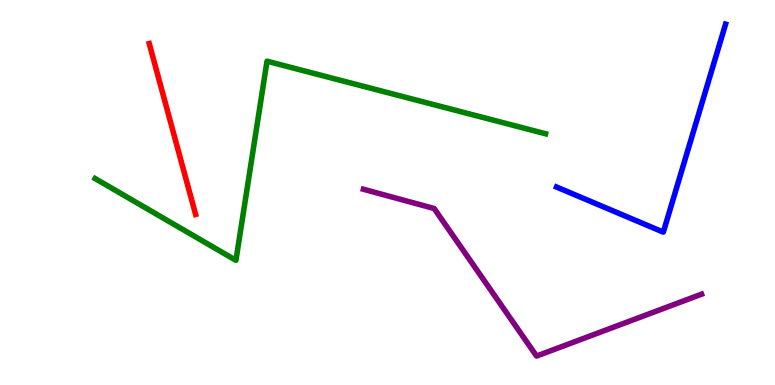[{'lines': ['blue', 'red'], 'intersections': []}, {'lines': ['green', 'red'], 'intersections': []}, {'lines': ['purple', 'red'], 'intersections': []}, {'lines': ['blue', 'green'], 'intersections': []}, {'lines': ['blue', 'purple'], 'intersections': []}, {'lines': ['green', 'purple'], 'intersections': []}]